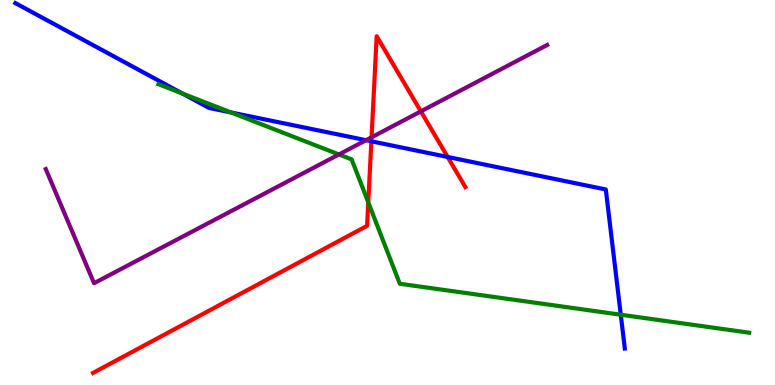[{'lines': ['blue', 'red'], 'intersections': [{'x': 4.79, 'y': 6.33}, {'x': 5.78, 'y': 5.92}]}, {'lines': ['green', 'red'], 'intersections': [{'x': 4.75, 'y': 4.74}]}, {'lines': ['purple', 'red'], 'intersections': [{'x': 4.79, 'y': 6.43}, {'x': 5.43, 'y': 7.11}]}, {'lines': ['blue', 'green'], 'intersections': [{'x': 2.36, 'y': 7.57}, {'x': 2.98, 'y': 7.08}, {'x': 8.01, 'y': 1.83}]}, {'lines': ['blue', 'purple'], 'intersections': [{'x': 4.72, 'y': 6.36}]}, {'lines': ['green', 'purple'], 'intersections': [{'x': 4.37, 'y': 5.99}]}]